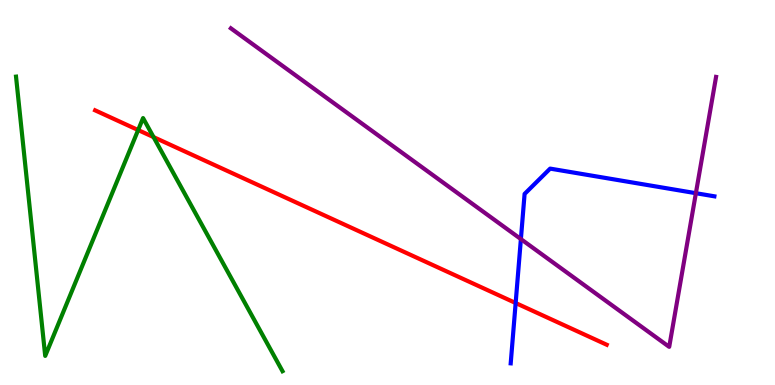[{'lines': ['blue', 'red'], 'intersections': [{'x': 6.65, 'y': 2.13}]}, {'lines': ['green', 'red'], 'intersections': [{'x': 1.78, 'y': 6.62}, {'x': 1.98, 'y': 6.44}]}, {'lines': ['purple', 'red'], 'intersections': []}, {'lines': ['blue', 'green'], 'intersections': []}, {'lines': ['blue', 'purple'], 'intersections': [{'x': 6.72, 'y': 3.79}, {'x': 8.98, 'y': 4.98}]}, {'lines': ['green', 'purple'], 'intersections': []}]